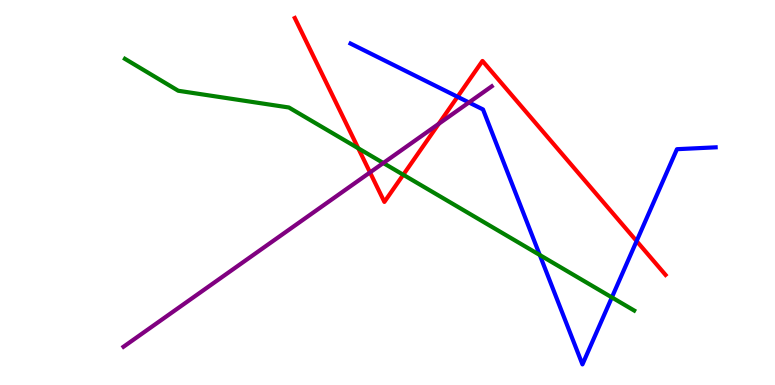[{'lines': ['blue', 'red'], 'intersections': [{'x': 5.9, 'y': 7.49}, {'x': 8.21, 'y': 3.74}]}, {'lines': ['green', 'red'], 'intersections': [{'x': 4.62, 'y': 6.15}, {'x': 5.2, 'y': 5.46}]}, {'lines': ['purple', 'red'], 'intersections': [{'x': 4.77, 'y': 5.52}, {'x': 5.66, 'y': 6.78}]}, {'lines': ['blue', 'green'], 'intersections': [{'x': 6.96, 'y': 3.38}, {'x': 7.9, 'y': 2.28}]}, {'lines': ['blue', 'purple'], 'intersections': [{'x': 6.05, 'y': 7.34}]}, {'lines': ['green', 'purple'], 'intersections': [{'x': 4.95, 'y': 5.77}]}]